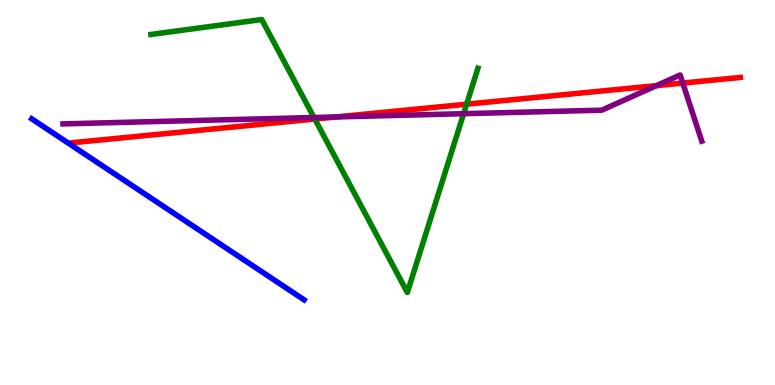[{'lines': ['blue', 'red'], 'intersections': []}, {'lines': ['green', 'red'], 'intersections': [{'x': 4.06, 'y': 6.91}, {'x': 6.02, 'y': 7.29}]}, {'lines': ['purple', 'red'], 'intersections': [{'x': 4.34, 'y': 6.96}, {'x': 8.47, 'y': 7.78}, {'x': 8.81, 'y': 7.84}]}, {'lines': ['blue', 'green'], 'intersections': []}, {'lines': ['blue', 'purple'], 'intersections': []}, {'lines': ['green', 'purple'], 'intersections': [{'x': 4.05, 'y': 6.95}, {'x': 5.98, 'y': 7.05}]}]